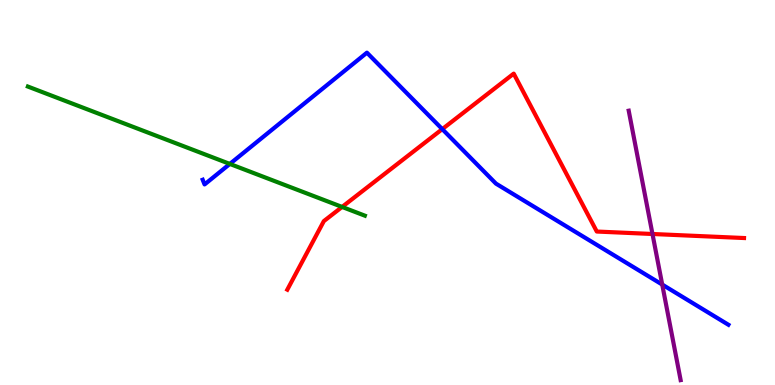[{'lines': ['blue', 'red'], 'intersections': [{'x': 5.71, 'y': 6.65}]}, {'lines': ['green', 'red'], 'intersections': [{'x': 4.41, 'y': 4.63}]}, {'lines': ['purple', 'red'], 'intersections': [{'x': 8.42, 'y': 3.92}]}, {'lines': ['blue', 'green'], 'intersections': [{'x': 2.97, 'y': 5.74}]}, {'lines': ['blue', 'purple'], 'intersections': [{'x': 8.54, 'y': 2.61}]}, {'lines': ['green', 'purple'], 'intersections': []}]